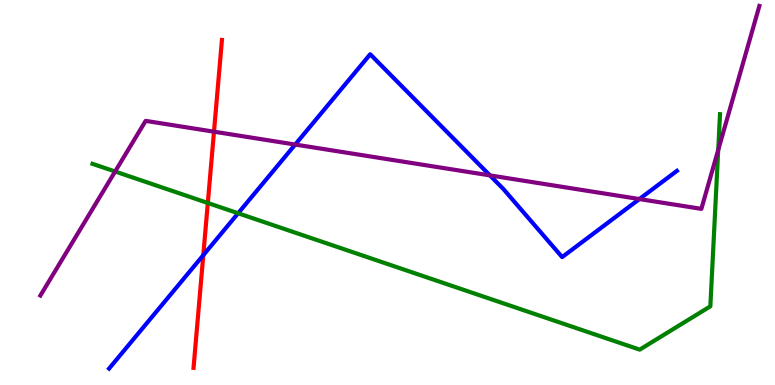[{'lines': ['blue', 'red'], 'intersections': [{'x': 2.62, 'y': 3.37}]}, {'lines': ['green', 'red'], 'intersections': [{'x': 2.68, 'y': 4.73}]}, {'lines': ['purple', 'red'], 'intersections': [{'x': 2.76, 'y': 6.58}]}, {'lines': ['blue', 'green'], 'intersections': [{'x': 3.07, 'y': 4.46}]}, {'lines': ['blue', 'purple'], 'intersections': [{'x': 3.81, 'y': 6.25}, {'x': 6.32, 'y': 5.44}, {'x': 8.25, 'y': 4.83}]}, {'lines': ['green', 'purple'], 'intersections': [{'x': 1.49, 'y': 5.55}, {'x': 9.27, 'y': 6.11}]}]